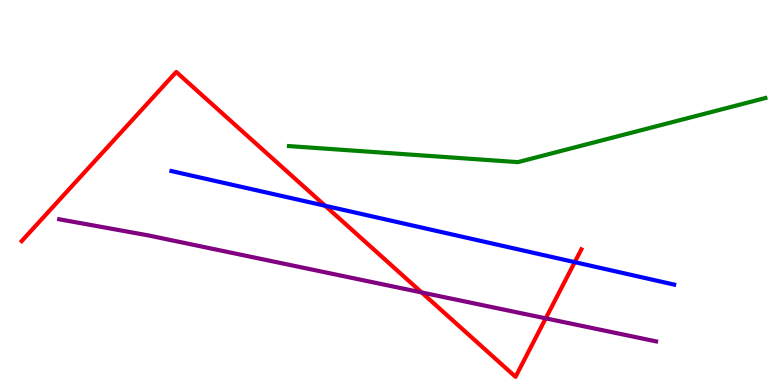[{'lines': ['blue', 'red'], 'intersections': [{'x': 4.2, 'y': 4.66}, {'x': 7.42, 'y': 3.19}]}, {'lines': ['green', 'red'], 'intersections': []}, {'lines': ['purple', 'red'], 'intersections': [{'x': 5.44, 'y': 2.4}, {'x': 7.04, 'y': 1.73}]}, {'lines': ['blue', 'green'], 'intersections': []}, {'lines': ['blue', 'purple'], 'intersections': []}, {'lines': ['green', 'purple'], 'intersections': []}]